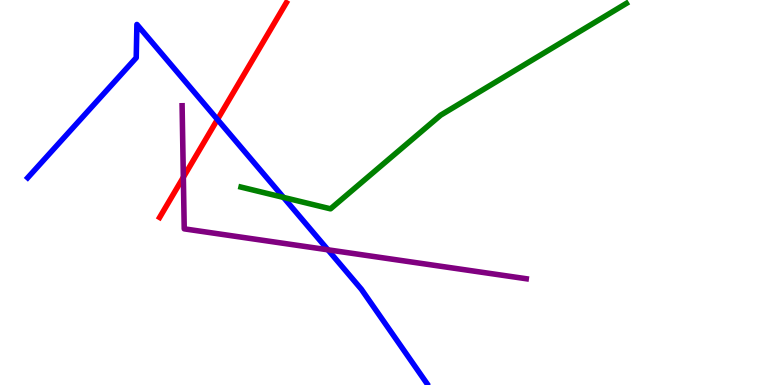[{'lines': ['blue', 'red'], 'intersections': [{'x': 2.81, 'y': 6.9}]}, {'lines': ['green', 'red'], 'intersections': []}, {'lines': ['purple', 'red'], 'intersections': [{'x': 2.37, 'y': 5.4}]}, {'lines': ['blue', 'green'], 'intersections': [{'x': 3.66, 'y': 4.87}]}, {'lines': ['blue', 'purple'], 'intersections': [{'x': 4.23, 'y': 3.51}]}, {'lines': ['green', 'purple'], 'intersections': []}]